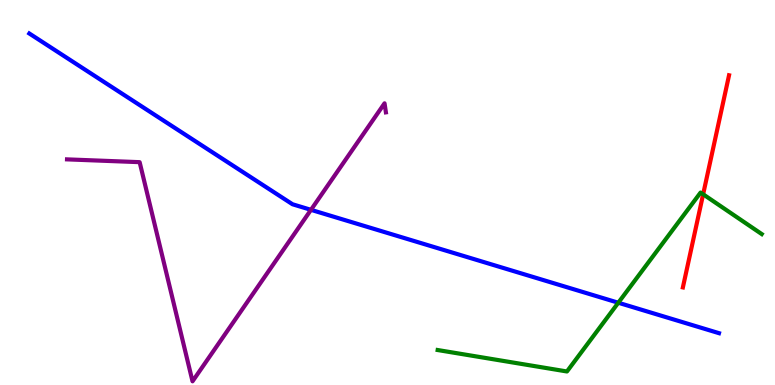[{'lines': ['blue', 'red'], 'intersections': []}, {'lines': ['green', 'red'], 'intersections': [{'x': 9.07, 'y': 4.95}]}, {'lines': ['purple', 'red'], 'intersections': []}, {'lines': ['blue', 'green'], 'intersections': [{'x': 7.98, 'y': 2.14}]}, {'lines': ['blue', 'purple'], 'intersections': [{'x': 4.01, 'y': 4.55}]}, {'lines': ['green', 'purple'], 'intersections': []}]